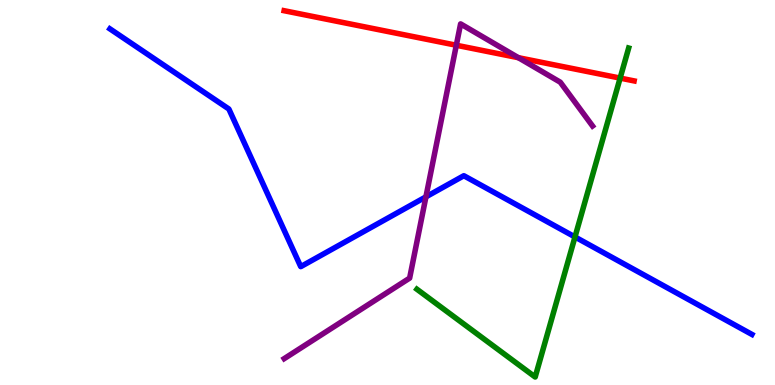[{'lines': ['blue', 'red'], 'intersections': []}, {'lines': ['green', 'red'], 'intersections': [{'x': 8.0, 'y': 7.97}]}, {'lines': ['purple', 'red'], 'intersections': [{'x': 5.89, 'y': 8.82}, {'x': 6.69, 'y': 8.5}]}, {'lines': ['blue', 'green'], 'intersections': [{'x': 7.42, 'y': 3.85}]}, {'lines': ['blue', 'purple'], 'intersections': [{'x': 5.5, 'y': 4.89}]}, {'lines': ['green', 'purple'], 'intersections': []}]